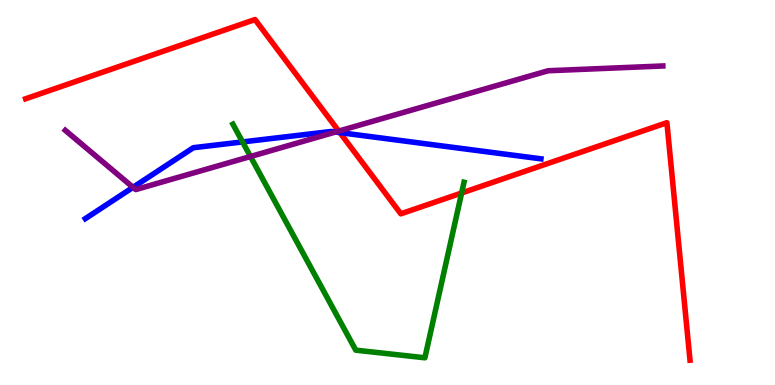[{'lines': ['blue', 'red'], 'intersections': [{'x': 4.39, 'y': 6.56}]}, {'lines': ['green', 'red'], 'intersections': [{'x': 5.96, 'y': 4.99}]}, {'lines': ['purple', 'red'], 'intersections': [{'x': 4.37, 'y': 6.6}]}, {'lines': ['blue', 'green'], 'intersections': [{'x': 3.13, 'y': 6.31}]}, {'lines': ['blue', 'purple'], 'intersections': [{'x': 1.72, 'y': 5.13}, {'x': 4.33, 'y': 6.57}]}, {'lines': ['green', 'purple'], 'intersections': [{'x': 3.23, 'y': 5.93}]}]